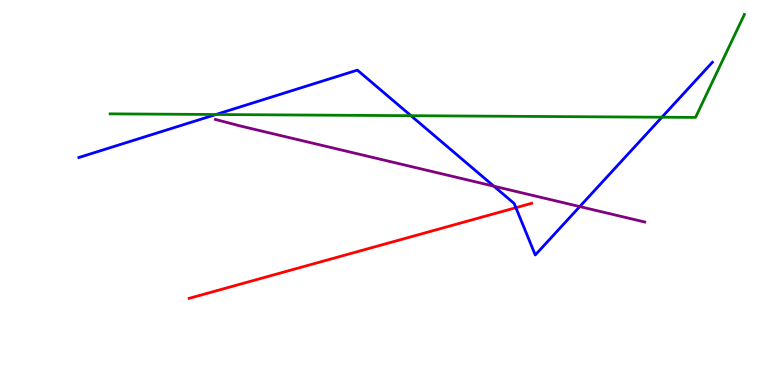[{'lines': ['blue', 'red'], 'intersections': [{'x': 6.66, 'y': 4.61}]}, {'lines': ['green', 'red'], 'intersections': []}, {'lines': ['purple', 'red'], 'intersections': []}, {'lines': ['blue', 'green'], 'intersections': [{'x': 2.79, 'y': 7.03}, {'x': 5.3, 'y': 7.0}, {'x': 8.54, 'y': 6.96}]}, {'lines': ['blue', 'purple'], 'intersections': [{'x': 6.37, 'y': 5.16}, {'x': 7.48, 'y': 4.63}]}, {'lines': ['green', 'purple'], 'intersections': []}]